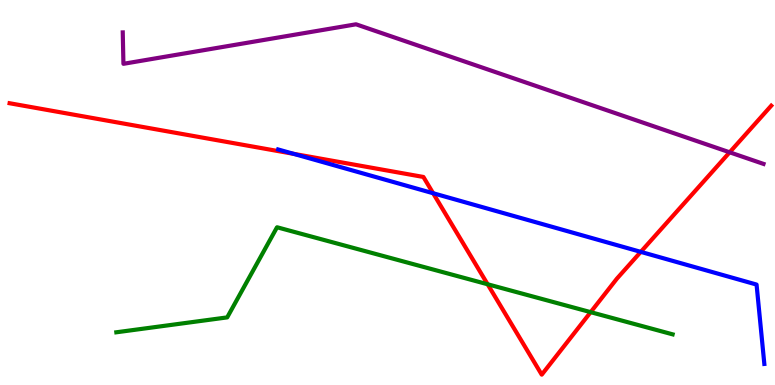[{'lines': ['blue', 'red'], 'intersections': [{'x': 3.79, 'y': 6.0}, {'x': 5.59, 'y': 4.98}, {'x': 8.27, 'y': 3.46}]}, {'lines': ['green', 'red'], 'intersections': [{'x': 6.29, 'y': 2.62}, {'x': 7.62, 'y': 1.89}]}, {'lines': ['purple', 'red'], 'intersections': [{'x': 9.41, 'y': 6.04}]}, {'lines': ['blue', 'green'], 'intersections': []}, {'lines': ['blue', 'purple'], 'intersections': []}, {'lines': ['green', 'purple'], 'intersections': []}]